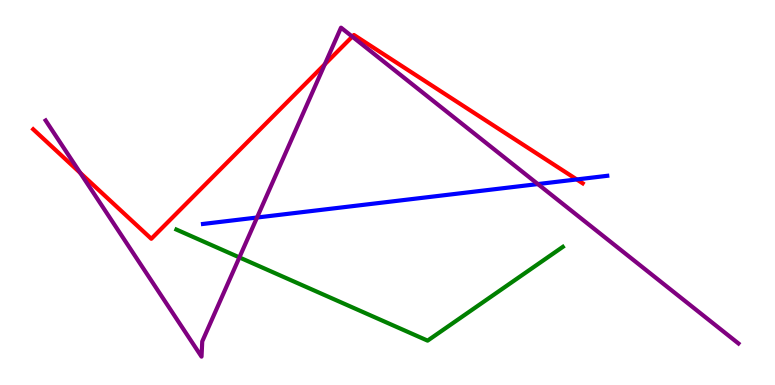[{'lines': ['blue', 'red'], 'intersections': [{'x': 7.44, 'y': 5.34}]}, {'lines': ['green', 'red'], 'intersections': []}, {'lines': ['purple', 'red'], 'intersections': [{'x': 1.04, 'y': 5.51}, {'x': 4.19, 'y': 8.33}, {'x': 4.55, 'y': 9.05}]}, {'lines': ['blue', 'green'], 'intersections': []}, {'lines': ['blue', 'purple'], 'intersections': [{'x': 3.32, 'y': 4.35}, {'x': 6.94, 'y': 5.22}]}, {'lines': ['green', 'purple'], 'intersections': [{'x': 3.09, 'y': 3.31}]}]